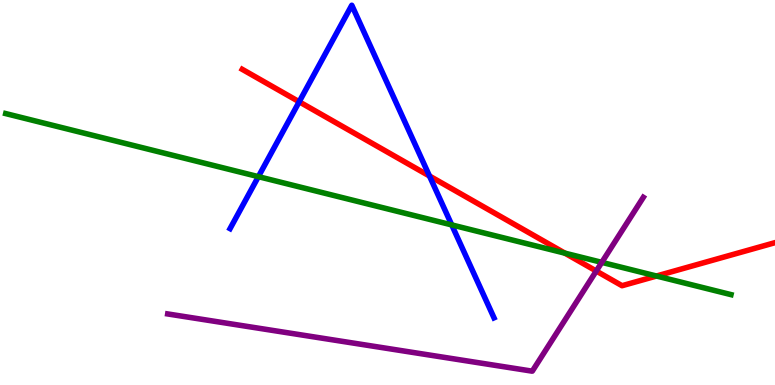[{'lines': ['blue', 'red'], 'intersections': [{'x': 3.86, 'y': 7.36}, {'x': 5.54, 'y': 5.43}]}, {'lines': ['green', 'red'], 'intersections': [{'x': 7.29, 'y': 3.42}, {'x': 8.47, 'y': 2.83}]}, {'lines': ['purple', 'red'], 'intersections': [{'x': 7.69, 'y': 2.96}]}, {'lines': ['blue', 'green'], 'intersections': [{'x': 3.33, 'y': 5.41}, {'x': 5.83, 'y': 4.16}]}, {'lines': ['blue', 'purple'], 'intersections': []}, {'lines': ['green', 'purple'], 'intersections': [{'x': 7.76, 'y': 3.19}]}]